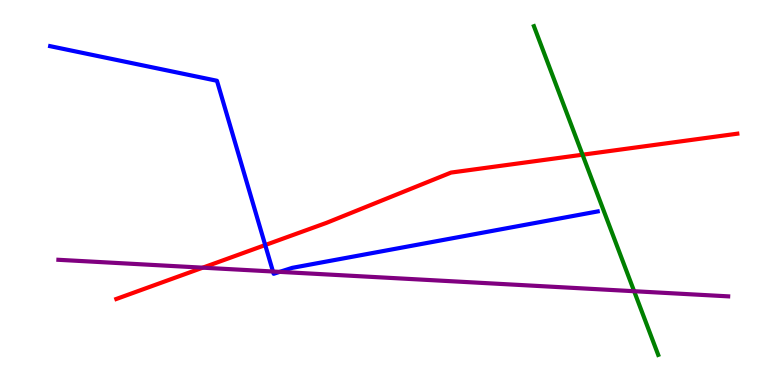[{'lines': ['blue', 'red'], 'intersections': [{'x': 3.42, 'y': 3.63}]}, {'lines': ['green', 'red'], 'intersections': [{'x': 7.52, 'y': 5.98}]}, {'lines': ['purple', 'red'], 'intersections': [{'x': 2.62, 'y': 3.05}]}, {'lines': ['blue', 'green'], 'intersections': []}, {'lines': ['blue', 'purple'], 'intersections': [{'x': 3.52, 'y': 2.95}, {'x': 3.61, 'y': 2.94}]}, {'lines': ['green', 'purple'], 'intersections': [{'x': 8.18, 'y': 2.44}]}]